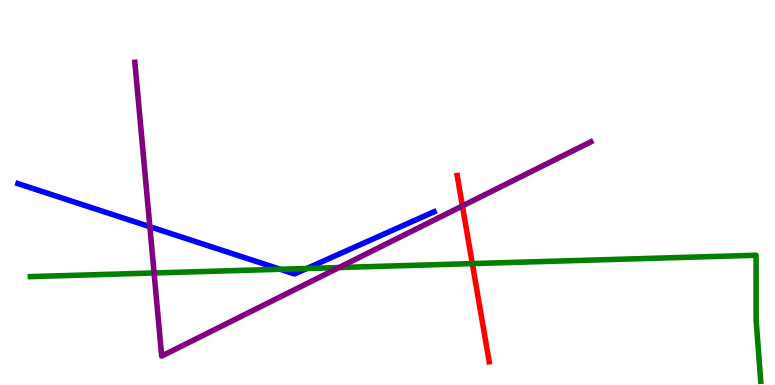[{'lines': ['blue', 'red'], 'intersections': []}, {'lines': ['green', 'red'], 'intersections': [{'x': 6.09, 'y': 3.15}]}, {'lines': ['purple', 'red'], 'intersections': [{'x': 5.97, 'y': 4.65}]}, {'lines': ['blue', 'green'], 'intersections': [{'x': 3.62, 'y': 3.01}, {'x': 3.96, 'y': 3.03}]}, {'lines': ['blue', 'purple'], 'intersections': [{'x': 1.93, 'y': 4.11}]}, {'lines': ['green', 'purple'], 'intersections': [{'x': 1.99, 'y': 2.91}, {'x': 4.37, 'y': 3.05}]}]